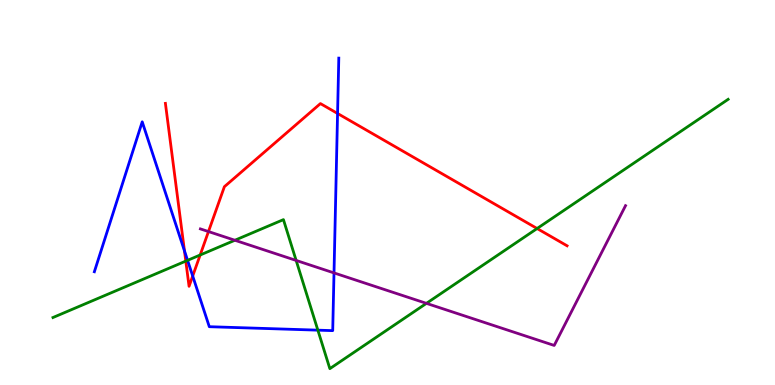[{'lines': ['blue', 'red'], 'intersections': [{'x': 2.38, 'y': 3.48}, {'x': 2.49, 'y': 2.83}, {'x': 4.36, 'y': 7.05}]}, {'lines': ['green', 'red'], 'intersections': [{'x': 2.4, 'y': 3.22}, {'x': 2.58, 'y': 3.38}, {'x': 6.93, 'y': 4.06}]}, {'lines': ['purple', 'red'], 'intersections': [{'x': 2.69, 'y': 3.99}]}, {'lines': ['blue', 'green'], 'intersections': [{'x': 2.42, 'y': 3.24}, {'x': 4.1, 'y': 1.42}]}, {'lines': ['blue', 'purple'], 'intersections': [{'x': 4.31, 'y': 2.91}]}, {'lines': ['green', 'purple'], 'intersections': [{'x': 3.03, 'y': 3.76}, {'x': 3.82, 'y': 3.24}, {'x': 5.5, 'y': 2.12}]}]